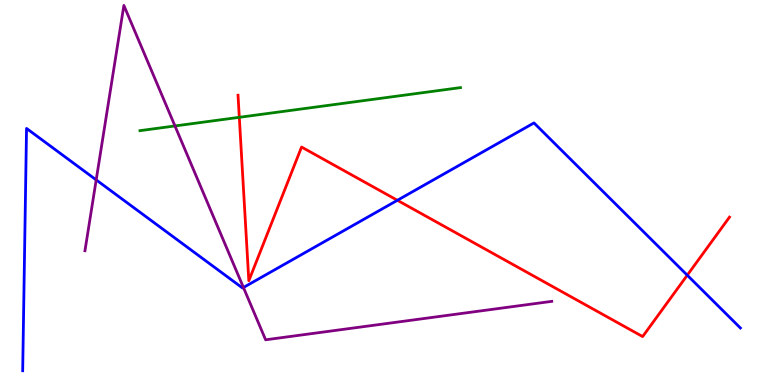[{'lines': ['blue', 'red'], 'intersections': [{'x': 5.13, 'y': 4.8}, {'x': 8.87, 'y': 2.85}]}, {'lines': ['green', 'red'], 'intersections': [{'x': 3.09, 'y': 6.95}]}, {'lines': ['purple', 'red'], 'intersections': []}, {'lines': ['blue', 'green'], 'intersections': []}, {'lines': ['blue', 'purple'], 'intersections': [{'x': 1.24, 'y': 5.33}, {'x': 3.14, 'y': 2.53}]}, {'lines': ['green', 'purple'], 'intersections': [{'x': 2.26, 'y': 6.73}]}]